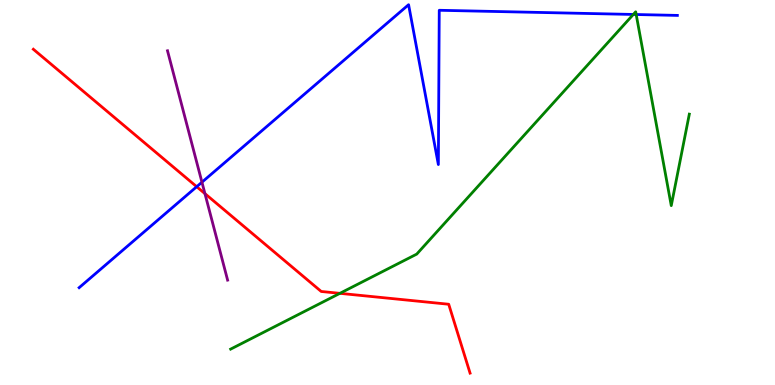[{'lines': ['blue', 'red'], 'intersections': [{'x': 2.54, 'y': 5.15}]}, {'lines': ['green', 'red'], 'intersections': [{'x': 4.39, 'y': 2.38}]}, {'lines': ['purple', 'red'], 'intersections': [{'x': 2.64, 'y': 4.97}]}, {'lines': ['blue', 'green'], 'intersections': [{'x': 8.17, 'y': 9.62}, {'x': 8.21, 'y': 9.62}]}, {'lines': ['blue', 'purple'], 'intersections': [{'x': 2.61, 'y': 5.27}]}, {'lines': ['green', 'purple'], 'intersections': []}]